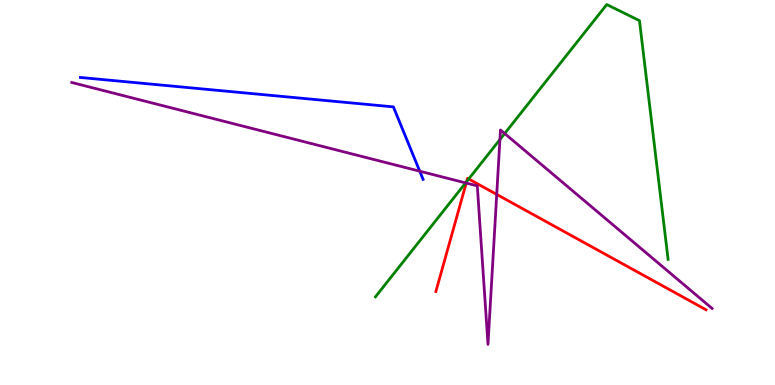[{'lines': ['blue', 'red'], 'intersections': []}, {'lines': ['green', 'red'], 'intersections': [{'x': 6.02, 'y': 5.28}, {'x': 6.05, 'y': 5.35}]}, {'lines': ['purple', 'red'], 'intersections': [{'x': 6.02, 'y': 5.25}, {'x': 6.41, 'y': 4.95}]}, {'lines': ['blue', 'green'], 'intersections': []}, {'lines': ['blue', 'purple'], 'intersections': [{'x': 5.42, 'y': 5.55}]}, {'lines': ['green', 'purple'], 'intersections': [{'x': 6.01, 'y': 5.25}, {'x': 6.45, 'y': 6.38}, {'x': 6.51, 'y': 6.53}]}]